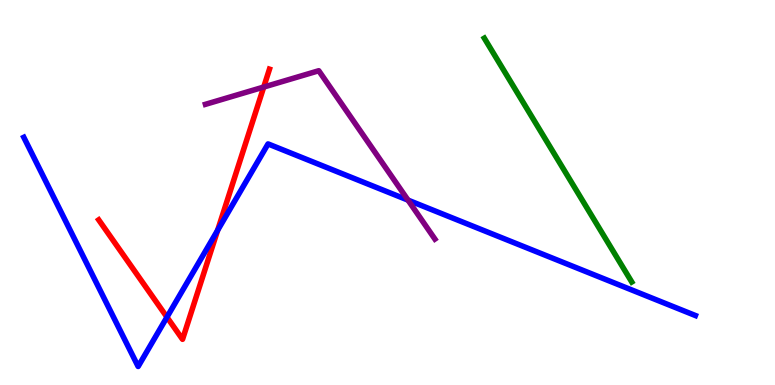[{'lines': ['blue', 'red'], 'intersections': [{'x': 2.15, 'y': 1.76}, {'x': 2.81, 'y': 4.02}]}, {'lines': ['green', 'red'], 'intersections': []}, {'lines': ['purple', 'red'], 'intersections': [{'x': 3.4, 'y': 7.74}]}, {'lines': ['blue', 'green'], 'intersections': []}, {'lines': ['blue', 'purple'], 'intersections': [{'x': 5.26, 'y': 4.8}]}, {'lines': ['green', 'purple'], 'intersections': []}]